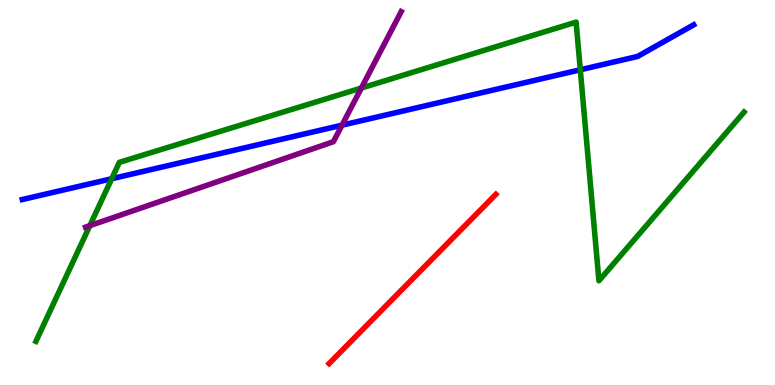[{'lines': ['blue', 'red'], 'intersections': []}, {'lines': ['green', 'red'], 'intersections': []}, {'lines': ['purple', 'red'], 'intersections': []}, {'lines': ['blue', 'green'], 'intersections': [{'x': 1.44, 'y': 5.36}, {'x': 7.49, 'y': 8.19}]}, {'lines': ['blue', 'purple'], 'intersections': [{'x': 4.41, 'y': 6.75}]}, {'lines': ['green', 'purple'], 'intersections': [{'x': 1.16, 'y': 4.14}, {'x': 4.66, 'y': 7.71}]}]